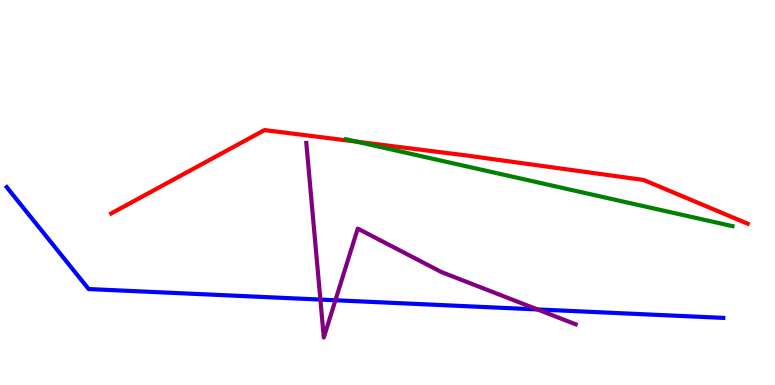[{'lines': ['blue', 'red'], 'intersections': []}, {'lines': ['green', 'red'], 'intersections': [{'x': 4.6, 'y': 6.32}]}, {'lines': ['purple', 'red'], 'intersections': []}, {'lines': ['blue', 'green'], 'intersections': []}, {'lines': ['blue', 'purple'], 'intersections': [{'x': 4.13, 'y': 2.22}, {'x': 4.33, 'y': 2.2}, {'x': 6.94, 'y': 1.96}]}, {'lines': ['green', 'purple'], 'intersections': []}]